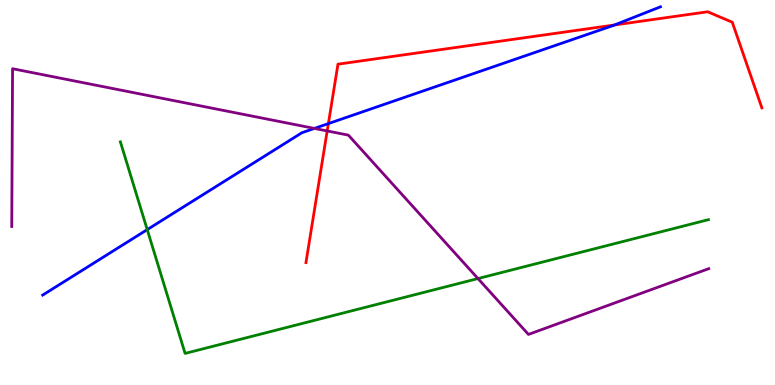[{'lines': ['blue', 'red'], 'intersections': [{'x': 4.24, 'y': 6.79}, {'x': 7.93, 'y': 9.35}]}, {'lines': ['green', 'red'], 'intersections': []}, {'lines': ['purple', 'red'], 'intersections': [{'x': 4.22, 'y': 6.6}]}, {'lines': ['blue', 'green'], 'intersections': [{'x': 1.9, 'y': 4.04}]}, {'lines': ['blue', 'purple'], 'intersections': [{'x': 4.06, 'y': 6.66}]}, {'lines': ['green', 'purple'], 'intersections': [{'x': 6.17, 'y': 2.76}]}]